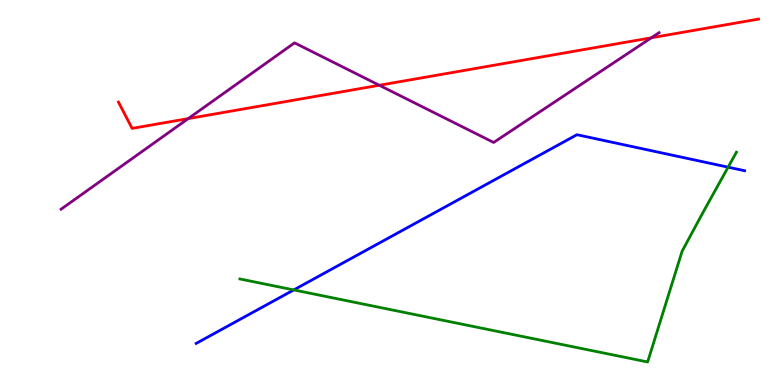[{'lines': ['blue', 'red'], 'intersections': []}, {'lines': ['green', 'red'], 'intersections': []}, {'lines': ['purple', 'red'], 'intersections': [{'x': 2.43, 'y': 6.92}, {'x': 4.89, 'y': 7.79}, {'x': 8.4, 'y': 9.02}]}, {'lines': ['blue', 'green'], 'intersections': [{'x': 3.79, 'y': 2.47}, {'x': 9.4, 'y': 5.66}]}, {'lines': ['blue', 'purple'], 'intersections': []}, {'lines': ['green', 'purple'], 'intersections': []}]